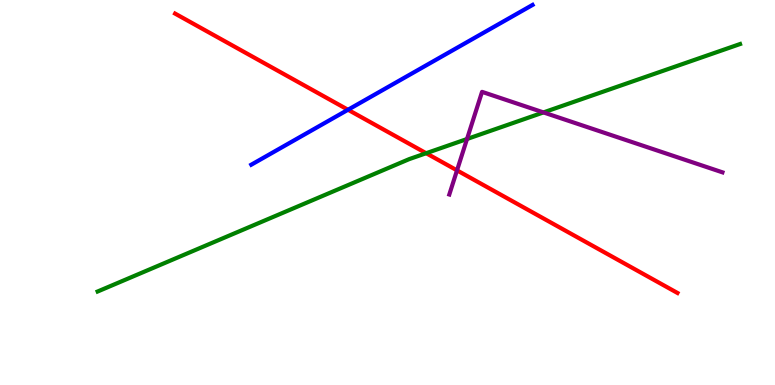[{'lines': ['blue', 'red'], 'intersections': [{'x': 4.49, 'y': 7.15}]}, {'lines': ['green', 'red'], 'intersections': [{'x': 5.5, 'y': 6.02}]}, {'lines': ['purple', 'red'], 'intersections': [{'x': 5.9, 'y': 5.57}]}, {'lines': ['blue', 'green'], 'intersections': []}, {'lines': ['blue', 'purple'], 'intersections': []}, {'lines': ['green', 'purple'], 'intersections': [{'x': 6.03, 'y': 6.39}, {'x': 7.01, 'y': 7.08}]}]